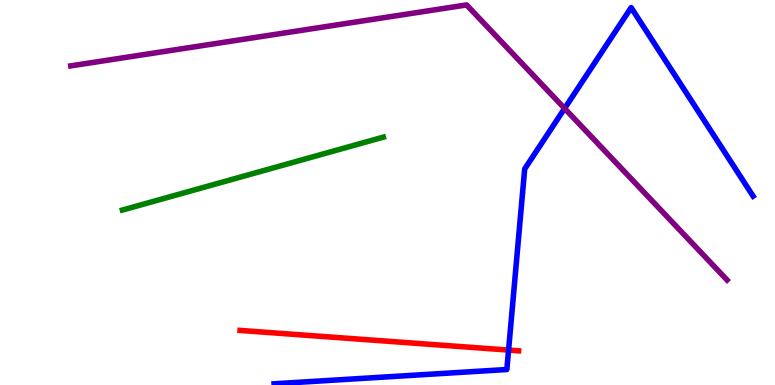[{'lines': ['blue', 'red'], 'intersections': [{'x': 6.56, 'y': 0.907}]}, {'lines': ['green', 'red'], 'intersections': []}, {'lines': ['purple', 'red'], 'intersections': []}, {'lines': ['blue', 'green'], 'intersections': []}, {'lines': ['blue', 'purple'], 'intersections': [{'x': 7.29, 'y': 7.18}]}, {'lines': ['green', 'purple'], 'intersections': []}]